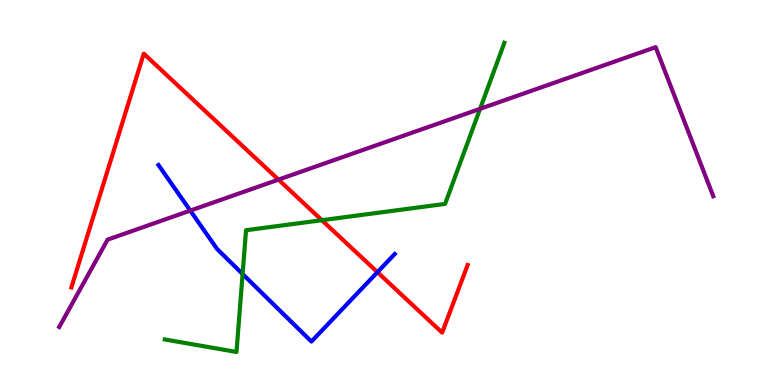[{'lines': ['blue', 'red'], 'intersections': [{'x': 4.87, 'y': 2.93}]}, {'lines': ['green', 'red'], 'intersections': [{'x': 4.15, 'y': 4.28}]}, {'lines': ['purple', 'red'], 'intersections': [{'x': 3.59, 'y': 5.33}]}, {'lines': ['blue', 'green'], 'intersections': [{'x': 3.13, 'y': 2.88}]}, {'lines': ['blue', 'purple'], 'intersections': [{'x': 2.46, 'y': 4.53}]}, {'lines': ['green', 'purple'], 'intersections': [{'x': 6.19, 'y': 7.17}]}]